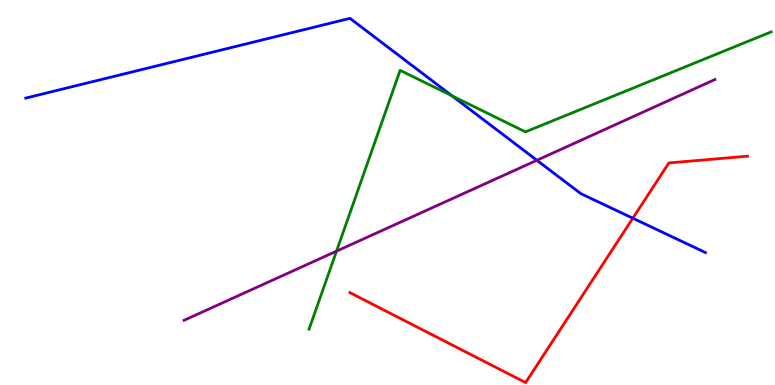[{'lines': ['blue', 'red'], 'intersections': [{'x': 8.17, 'y': 4.33}]}, {'lines': ['green', 'red'], 'intersections': []}, {'lines': ['purple', 'red'], 'intersections': []}, {'lines': ['blue', 'green'], 'intersections': [{'x': 5.83, 'y': 7.51}]}, {'lines': ['blue', 'purple'], 'intersections': [{'x': 6.93, 'y': 5.84}]}, {'lines': ['green', 'purple'], 'intersections': [{'x': 4.34, 'y': 3.48}]}]